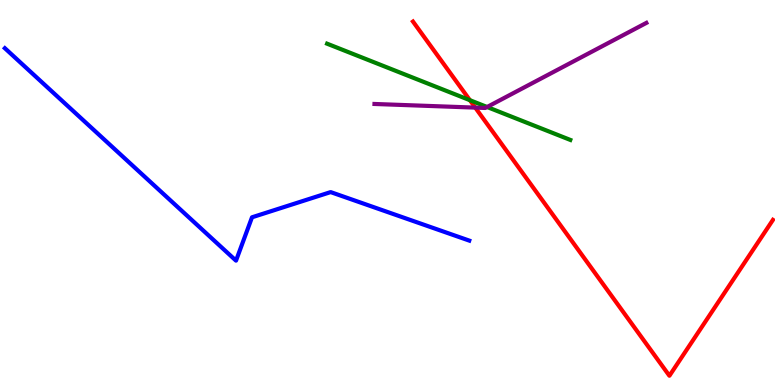[{'lines': ['blue', 'red'], 'intersections': []}, {'lines': ['green', 'red'], 'intersections': [{'x': 6.06, 'y': 7.4}]}, {'lines': ['purple', 'red'], 'intersections': [{'x': 6.13, 'y': 7.2}]}, {'lines': ['blue', 'green'], 'intersections': []}, {'lines': ['blue', 'purple'], 'intersections': []}, {'lines': ['green', 'purple'], 'intersections': [{'x': 6.29, 'y': 7.22}]}]